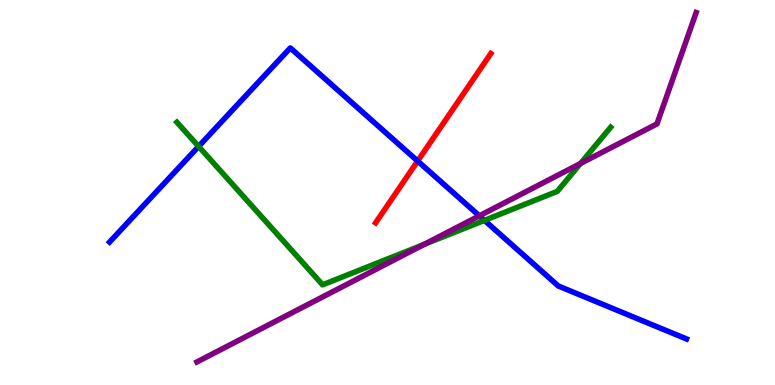[{'lines': ['blue', 'red'], 'intersections': [{'x': 5.39, 'y': 5.82}]}, {'lines': ['green', 'red'], 'intersections': []}, {'lines': ['purple', 'red'], 'intersections': []}, {'lines': ['blue', 'green'], 'intersections': [{'x': 2.56, 'y': 6.2}, {'x': 6.25, 'y': 4.28}]}, {'lines': ['blue', 'purple'], 'intersections': [{'x': 6.18, 'y': 4.39}]}, {'lines': ['green', 'purple'], 'intersections': [{'x': 5.47, 'y': 3.65}, {'x': 7.49, 'y': 5.75}]}]